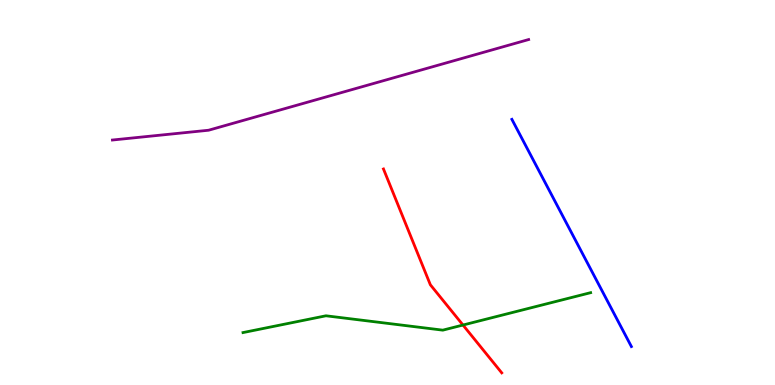[{'lines': ['blue', 'red'], 'intersections': []}, {'lines': ['green', 'red'], 'intersections': [{'x': 5.97, 'y': 1.56}]}, {'lines': ['purple', 'red'], 'intersections': []}, {'lines': ['blue', 'green'], 'intersections': []}, {'lines': ['blue', 'purple'], 'intersections': []}, {'lines': ['green', 'purple'], 'intersections': []}]